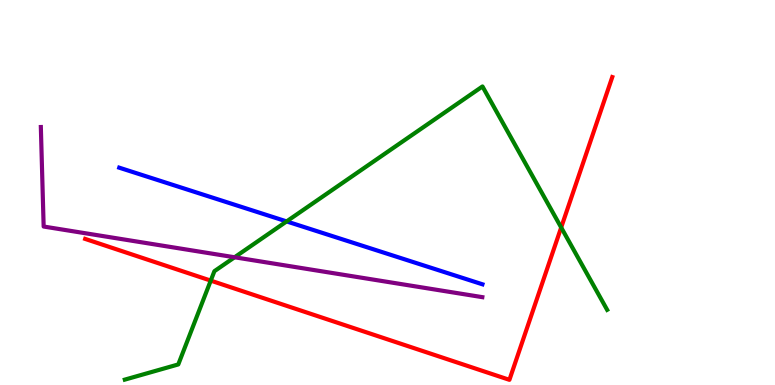[{'lines': ['blue', 'red'], 'intersections': []}, {'lines': ['green', 'red'], 'intersections': [{'x': 2.72, 'y': 2.71}, {'x': 7.24, 'y': 4.09}]}, {'lines': ['purple', 'red'], 'intersections': []}, {'lines': ['blue', 'green'], 'intersections': [{'x': 3.7, 'y': 4.25}]}, {'lines': ['blue', 'purple'], 'intersections': []}, {'lines': ['green', 'purple'], 'intersections': [{'x': 3.03, 'y': 3.32}]}]